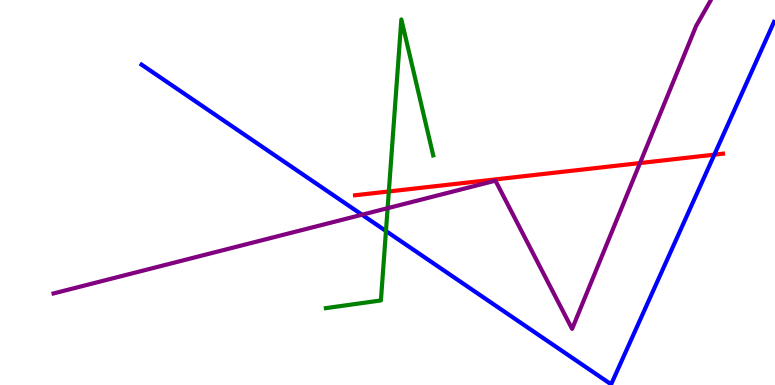[{'lines': ['blue', 'red'], 'intersections': [{'x': 9.22, 'y': 5.98}]}, {'lines': ['green', 'red'], 'intersections': [{'x': 5.02, 'y': 5.03}]}, {'lines': ['purple', 'red'], 'intersections': [{'x': 8.26, 'y': 5.76}]}, {'lines': ['blue', 'green'], 'intersections': [{'x': 4.98, 'y': 4.0}]}, {'lines': ['blue', 'purple'], 'intersections': [{'x': 4.67, 'y': 4.42}]}, {'lines': ['green', 'purple'], 'intersections': [{'x': 5.0, 'y': 4.59}]}]